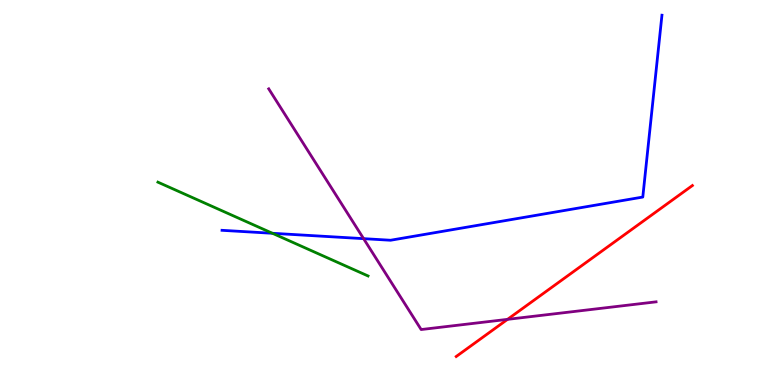[{'lines': ['blue', 'red'], 'intersections': []}, {'lines': ['green', 'red'], 'intersections': []}, {'lines': ['purple', 'red'], 'intersections': [{'x': 6.55, 'y': 1.71}]}, {'lines': ['blue', 'green'], 'intersections': [{'x': 3.52, 'y': 3.94}]}, {'lines': ['blue', 'purple'], 'intersections': [{'x': 4.69, 'y': 3.8}]}, {'lines': ['green', 'purple'], 'intersections': []}]